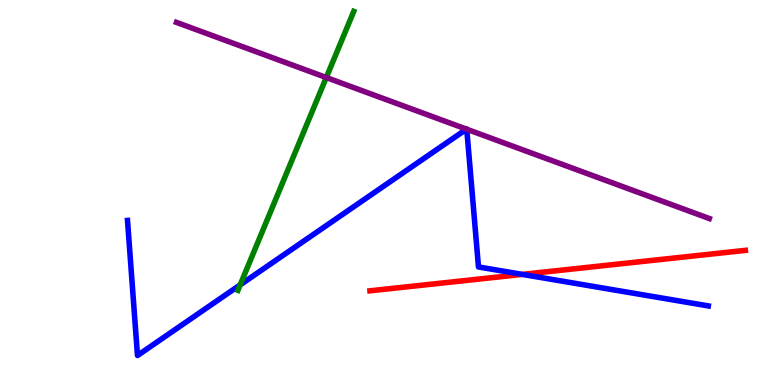[{'lines': ['blue', 'red'], 'intersections': [{'x': 6.74, 'y': 2.87}]}, {'lines': ['green', 'red'], 'intersections': []}, {'lines': ['purple', 'red'], 'intersections': []}, {'lines': ['blue', 'green'], 'intersections': [{'x': 3.1, 'y': 2.6}]}, {'lines': ['blue', 'purple'], 'intersections': [{'x': 6.02, 'y': 6.65}, {'x': 6.02, 'y': 6.64}]}, {'lines': ['green', 'purple'], 'intersections': [{'x': 4.21, 'y': 7.99}]}]